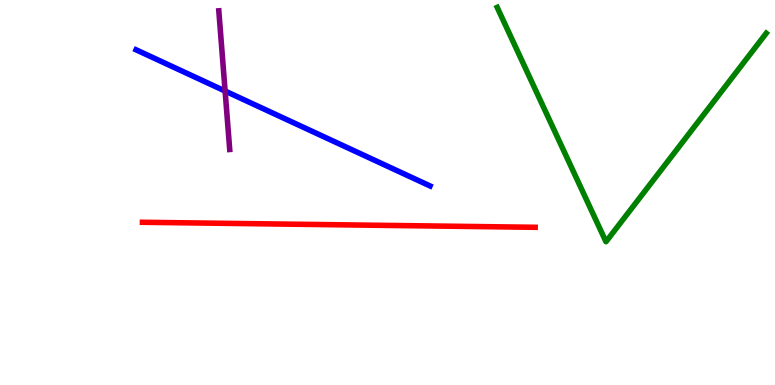[{'lines': ['blue', 'red'], 'intersections': []}, {'lines': ['green', 'red'], 'intersections': []}, {'lines': ['purple', 'red'], 'intersections': []}, {'lines': ['blue', 'green'], 'intersections': []}, {'lines': ['blue', 'purple'], 'intersections': [{'x': 2.9, 'y': 7.64}]}, {'lines': ['green', 'purple'], 'intersections': []}]